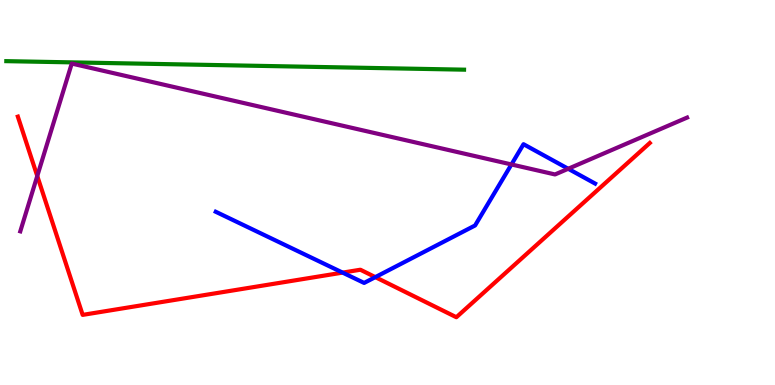[{'lines': ['blue', 'red'], 'intersections': [{'x': 4.42, 'y': 2.92}, {'x': 4.84, 'y': 2.8}]}, {'lines': ['green', 'red'], 'intersections': []}, {'lines': ['purple', 'red'], 'intersections': [{'x': 0.481, 'y': 5.43}]}, {'lines': ['blue', 'green'], 'intersections': []}, {'lines': ['blue', 'purple'], 'intersections': [{'x': 6.6, 'y': 5.73}, {'x': 7.33, 'y': 5.62}]}, {'lines': ['green', 'purple'], 'intersections': []}]